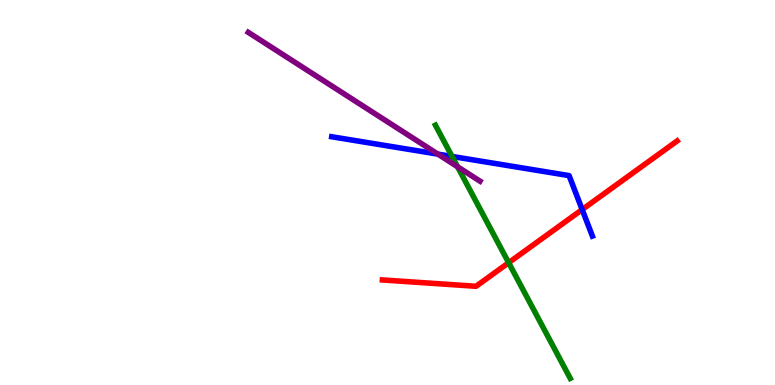[{'lines': ['blue', 'red'], 'intersections': [{'x': 7.51, 'y': 4.56}]}, {'lines': ['green', 'red'], 'intersections': [{'x': 6.56, 'y': 3.18}]}, {'lines': ['purple', 'red'], 'intersections': []}, {'lines': ['blue', 'green'], 'intersections': [{'x': 5.83, 'y': 5.94}]}, {'lines': ['blue', 'purple'], 'intersections': [{'x': 5.65, 'y': 6.0}]}, {'lines': ['green', 'purple'], 'intersections': [{'x': 5.9, 'y': 5.67}]}]